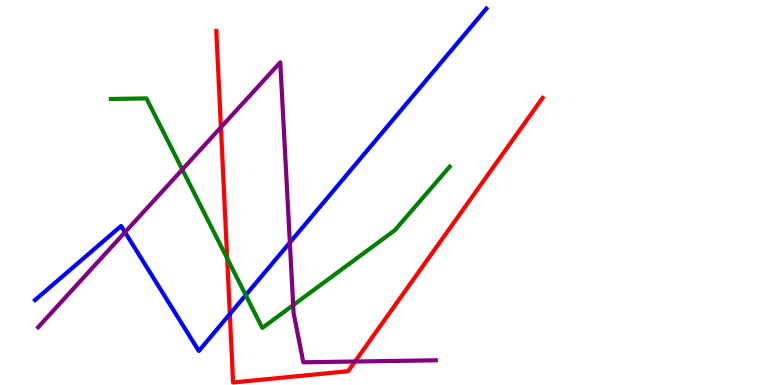[{'lines': ['blue', 'red'], 'intersections': [{'x': 2.97, 'y': 1.84}]}, {'lines': ['green', 'red'], 'intersections': [{'x': 2.93, 'y': 3.29}]}, {'lines': ['purple', 'red'], 'intersections': [{'x': 2.85, 'y': 6.69}, {'x': 4.58, 'y': 0.61}]}, {'lines': ['blue', 'green'], 'intersections': [{'x': 3.17, 'y': 2.33}]}, {'lines': ['blue', 'purple'], 'intersections': [{'x': 1.61, 'y': 3.97}, {'x': 3.74, 'y': 3.7}]}, {'lines': ['green', 'purple'], 'intersections': [{'x': 2.35, 'y': 5.6}, {'x': 3.78, 'y': 2.07}]}]